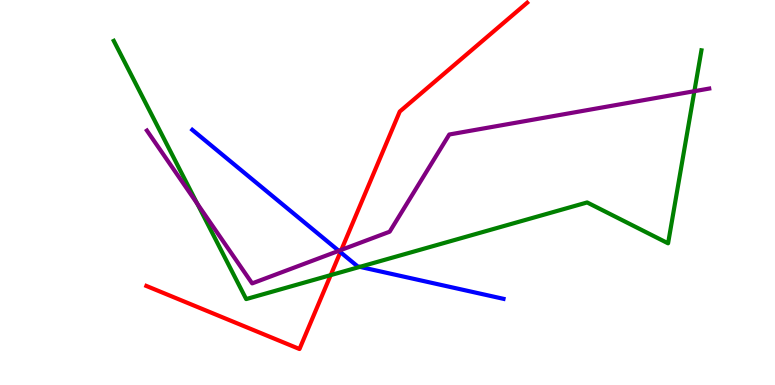[{'lines': ['blue', 'red'], 'intersections': [{'x': 4.39, 'y': 3.45}]}, {'lines': ['green', 'red'], 'intersections': [{'x': 4.27, 'y': 2.85}]}, {'lines': ['purple', 'red'], 'intersections': [{'x': 4.4, 'y': 3.51}]}, {'lines': ['blue', 'green'], 'intersections': [{'x': 4.64, 'y': 3.07}]}, {'lines': ['blue', 'purple'], 'intersections': [{'x': 4.37, 'y': 3.49}]}, {'lines': ['green', 'purple'], 'intersections': [{'x': 2.55, 'y': 4.71}, {'x': 8.96, 'y': 7.63}]}]